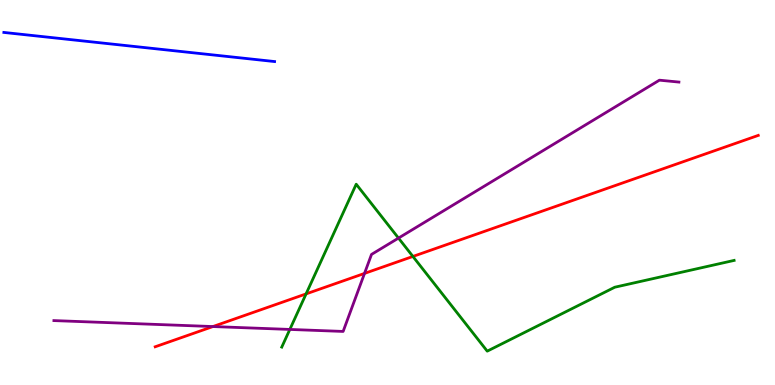[{'lines': ['blue', 'red'], 'intersections': []}, {'lines': ['green', 'red'], 'intersections': [{'x': 3.95, 'y': 2.37}, {'x': 5.33, 'y': 3.34}]}, {'lines': ['purple', 'red'], 'intersections': [{'x': 2.75, 'y': 1.52}, {'x': 4.7, 'y': 2.9}]}, {'lines': ['blue', 'green'], 'intersections': []}, {'lines': ['blue', 'purple'], 'intersections': []}, {'lines': ['green', 'purple'], 'intersections': [{'x': 3.74, 'y': 1.44}, {'x': 5.14, 'y': 3.82}]}]